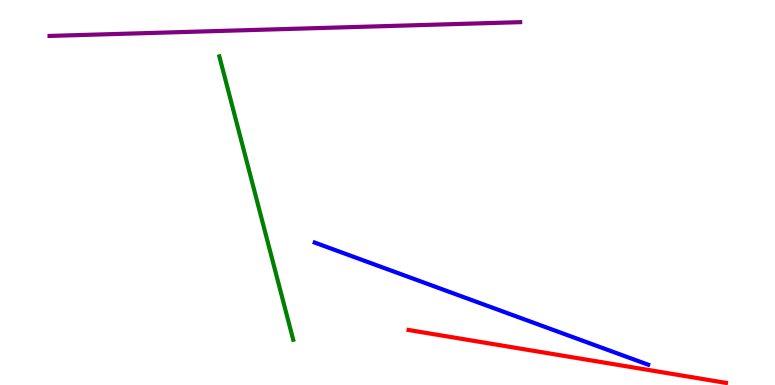[{'lines': ['blue', 'red'], 'intersections': []}, {'lines': ['green', 'red'], 'intersections': []}, {'lines': ['purple', 'red'], 'intersections': []}, {'lines': ['blue', 'green'], 'intersections': []}, {'lines': ['blue', 'purple'], 'intersections': []}, {'lines': ['green', 'purple'], 'intersections': []}]